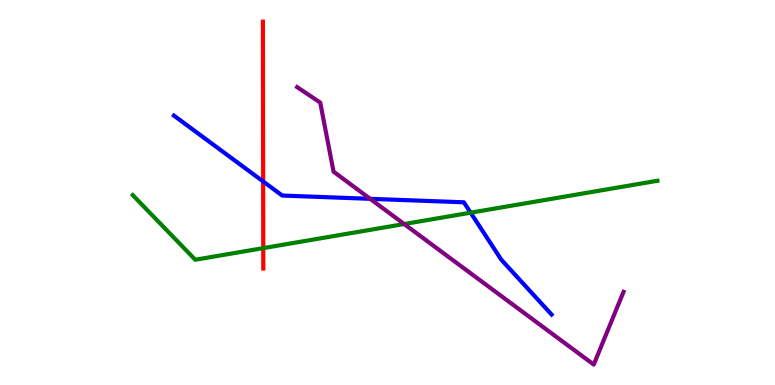[{'lines': ['blue', 'red'], 'intersections': [{'x': 3.4, 'y': 5.29}]}, {'lines': ['green', 'red'], 'intersections': [{'x': 3.4, 'y': 3.56}]}, {'lines': ['purple', 'red'], 'intersections': []}, {'lines': ['blue', 'green'], 'intersections': [{'x': 6.07, 'y': 4.48}]}, {'lines': ['blue', 'purple'], 'intersections': [{'x': 4.78, 'y': 4.84}]}, {'lines': ['green', 'purple'], 'intersections': [{'x': 5.22, 'y': 4.18}]}]